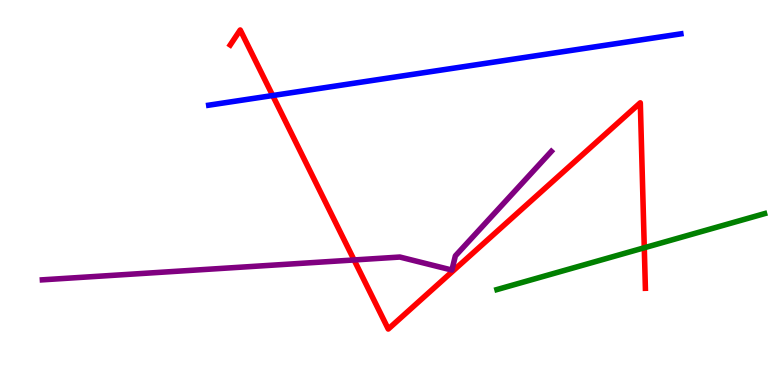[{'lines': ['blue', 'red'], 'intersections': [{'x': 3.52, 'y': 7.52}]}, {'lines': ['green', 'red'], 'intersections': [{'x': 8.31, 'y': 3.56}]}, {'lines': ['purple', 'red'], 'intersections': [{'x': 4.57, 'y': 3.25}]}, {'lines': ['blue', 'green'], 'intersections': []}, {'lines': ['blue', 'purple'], 'intersections': []}, {'lines': ['green', 'purple'], 'intersections': []}]